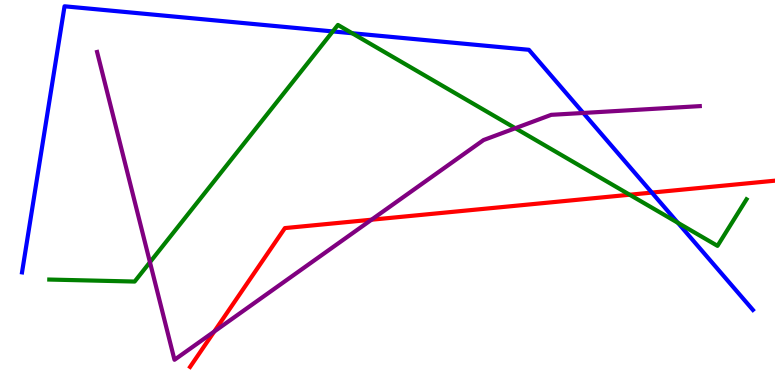[{'lines': ['blue', 'red'], 'intersections': [{'x': 8.41, 'y': 5.0}]}, {'lines': ['green', 'red'], 'intersections': [{'x': 8.12, 'y': 4.94}]}, {'lines': ['purple', 'red'], 'intersections': [{'x': 2.76, 'y': 1.39}, {'x': 4.79, 'y': 4.29}]}, {'lines': ['blue', 'green'], 'intersections': [{'x': 4.29, 'y': 9.18}, {'x': 4.54, 'y': 9.14}, {'x': 8.75, 'y': 4.21}]}, {'lines': ['blue', 'purple'], 'intersections': [{'x': 7.53, 'y': 7.07}]}, {'lines': ['green', 'purple'], 'intersections': [{'x': 1.93, 'y': 3.19}, {'x': 6.65, 'y': 6.67}]}]